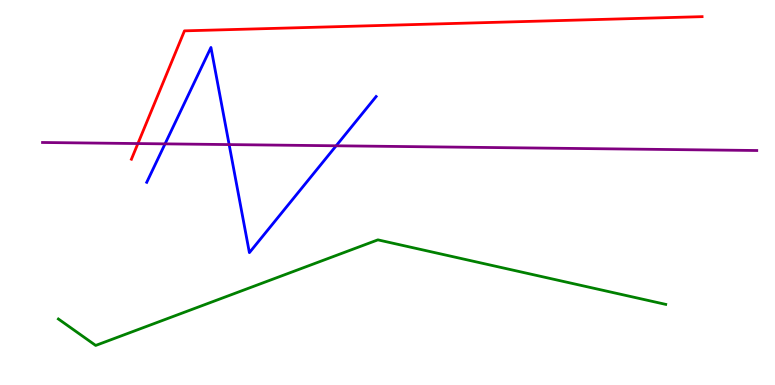[{'lines': ['blue', 'red'], 'intersections': []}, {'lines': ['green', 'red'], 'intersections': []}, {'lines': ['purple', 'red'], 'intersections': [{'x': 1.78, 'y': 6.27}]}, {'lines': ['blue', 'green'], 'intersections': []}, {'lines': ['blue', 'purple'], 'intersections': [{'x': 2.13, 'y': 6.26}, {'x': 2.96, 'y': 6.24}, {'x': 4.34, 'y': 6.21}]}, {'lines': ['green', 'purple'], 'intersections': []}]